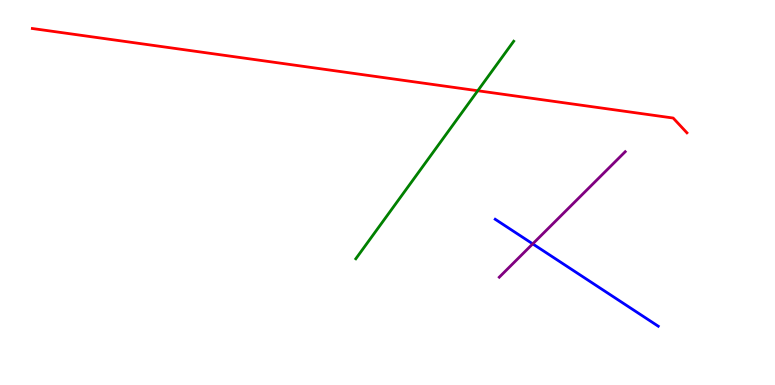[{'lines': ['blue', 'red'], 'intersections': []}, {'lines': ['green', 'red'], 'intersections': [{'x': 6.16, 'y': 7.64}]}, {'lines': ['purple', 'red'], 'intersections': []}, {'lines': ['blue', 'green'], 'intersections': []}, {'lines': ['blue', 'purple'], 'intersections': [{'x': 6.87, 'y': 3.67}]}, {'lines': ['green', 'purple'], 'intersections': []}]